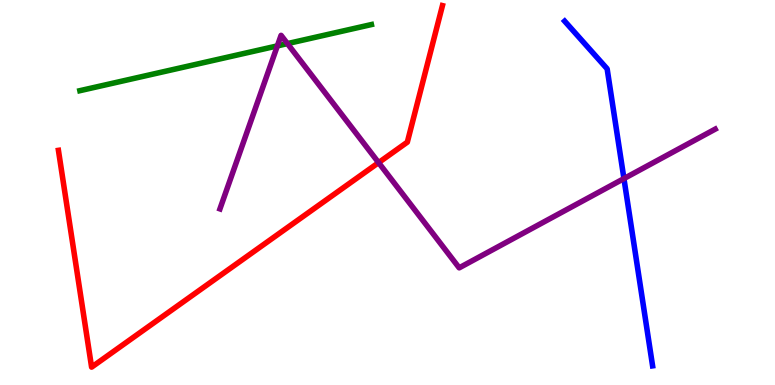[{'lines': ['blue', 'red'], 'intersections': []}, {'lines': ['green', 'red'], 'intersections': []}, {'lines': ['purple', 'red'], 'intersections': [{'x': 4.89, 'y': 5.78}]}, {'lines': ['blue', 'green'], 'intersections': []}, {'lines': ['blue', 'purple'], 'intersections': [{'x': 8.05, 'y': 5.36}]}, {'lines': ['green', 'purple'], 'intersections': [{'x': 3.58, 'y': 8.81}, {'x': 3.71, 'y': 8.87}]}]